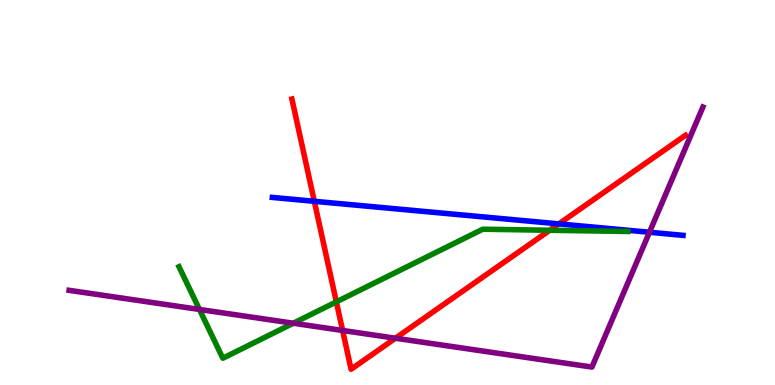[{'lines': ['blue', 'red'], 'intersections': [{'x': 4.06, 'y': 4.77}, {'x': 7.21, 'y': 4.18}]}, {'lines': ['green', 'red'], 'intersections': [{'x': 4.34, 'y': 2.16}, {'x': 7.09, 'y': 4.02}]}, {'lines': ['purple', 'red'], 'intersections': [{'x': 4.42, 'y': 1.42}, {'x': 5.1, 'y': 1.22}]}, {'lines': ['blue', 'green'], 'intersections': []}, {'lines': ['blue', 'purple'], 'intersections': [{'x': 8.38, 'y': 3.97}]}, {'lines': ['green', 'purple'], 'intersections': [{'x': 2.57, 'y': 1.96}, {'x': 3.78, 'y': 1.6}]}]